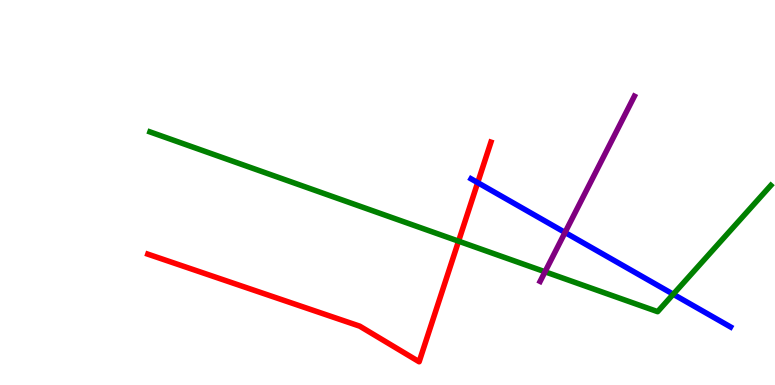[{'lines': ['blue', 'red'], 'intersections': [{'x': 6.16, 'y': 5.26}]}, {'lines': ['green', 'red'], 'intersections': [{'x': 5.92, 'y': 3.74}]}, {'lines': ['purple', 'red'], 'intersections': []}, {'lines': ['blue', 'green'], 'intersections': [{'x': 8.69, 'y': 2.36}]}, {'lines': ['blue', 'purple'], 'intersections': [{'x': 7.29, 'y': 3.96}]}, {'lines': ['green', 'purple'], 'intersections': [{'x': 7.03, 'y': 2.94}]}]